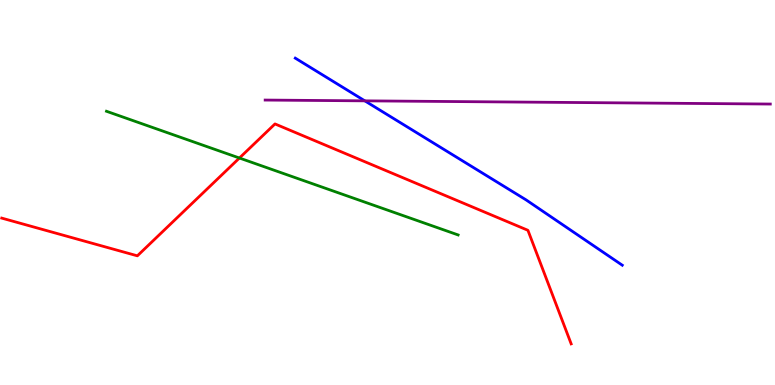[{'lines': ['blue', 'red'], 'intersections': []}, {'lines': ['green', 'red'], 'intersections': [{'x': 3.09, 'y': 5.9}]}, {'lines': ['purple', 'red'], 'intersections': []}, {'lines': ['blue', 'green'], 'intersections': []}, {'lines': ['blue', 'purple'], 'intersections': [{'x': 4.71, 'y': 7.38}]}, {'lines': ['green', 'purple'], 'intersections': []}]